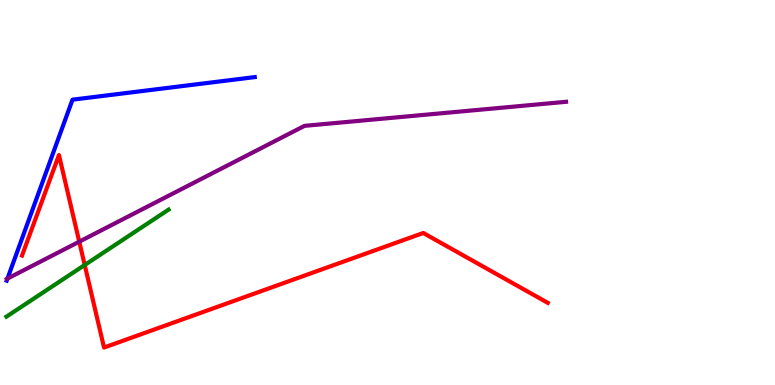[{'lines': ['blue', 'red'], 'intersections': []}, {'lines': ['green', 'red'], 'intersections': [{'x': 1.09, 'y': 3.12}]}, {'lines': ['purple', 'red'], 'intersections': [{'x': 1.02, 'y': 3.72}]}, {'lines': ['blue', 'green'], 'intersections': []}, {'lines': ['blue', 'purple'], 'intersections': [{'x': 0.0962, 'y': 2.76}]}, {'lines': ['green', 'purple'], 'intersections': []}]